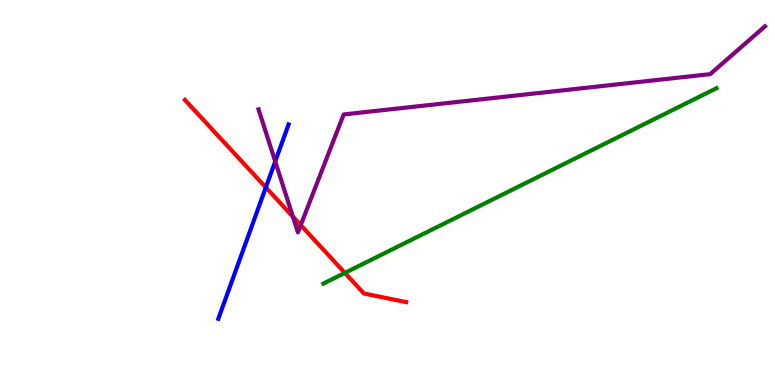[{'lines': ['blue', 'red'], 'intersections': [{'x': 3.43, 'y': 5.13}]}, {'lines': ['green', 'red'], 'intersections': [{'x': 4.45, 'y': 2.91}]}, {'lines': ['purple', 'red'], 'intersections': [{'x': 3.78, 'y': 4.37}, {'x': 3.88, 'y': 4.15}]}, {'lines': ['blue', 'green'], 'intersections': []}, {'lines': ['blue', 'purple'], 'intersections': [{'x': 3.55, 'y': 5.81}]}, {'lines': ['green', 'purple'], 'intersections': []}]